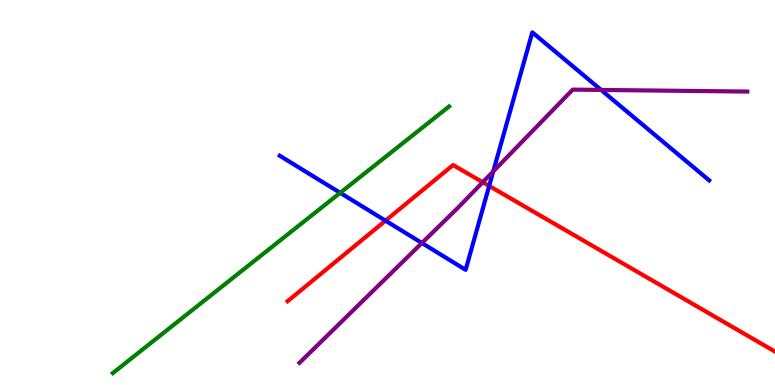[{'lines': ['blue', 'red'], 'intersections': [{'x': 4.97, 'y': 4.27}, {'x': 6.31, 'y': 5.17}]}, {'lines': ['green', 'red'], 'intersections': []}, {'lines': ['purple', 'red'], 'intersections': [{'x': 6.23, 'y': 5.27}]}, {'lines': ['blue', 'green'], 'intersections': [{'x': 4.39, 'y': 4.99}]}, {'lines': ['blue', 'purple'], 'intersections': [{'x': 5.44, 'y': 3.69}, {'x': 6.36, 'y': 5.55}, {'x': 7.76, 'y': 7.66}]}, {'lines': ['green', 'purple'], 'intersections': []}]